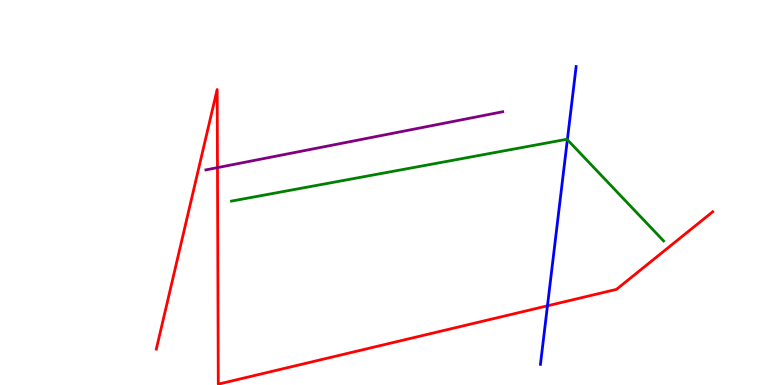[{'lines': ['blue', 'red'], 'intersections': [{'x': 7.06, 'y': 2.06}]}, {'lines': ['green', 'red'], 'intersections': []}, {'lines': ['purple', 'red'], 'intersections': [{'x': 2.81, 'y': 5.65}]}, {'lines': ['blue', 'green'], 'intersections': [{'x': 7.32, 'y': 6.37}]}, {'lines': ['blue', 'purple'], 'intersections': []}, {'lines': ['green', 'purple'], 'intersections': []}]